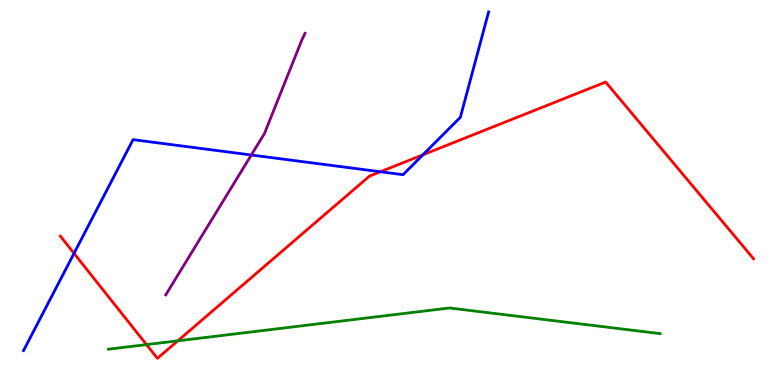[{'lines': ['blue', 'red'], 'intersections': [{'x': 0.955, 'y': 3.42}, {'x': 4.91, 'y': 5.54}, {'x': 5.46, 'y': 5.98}]}, {'lines': ['green', 'red'], 'intersections': [{'x': 1.89, 'y': 1.05}, {'x': 2.29, 'y': 1.15}]}, {'lines': ['purple', 'red'], 'intersections': []}, {'lines': ['blue', 'green'], 'intersections': []}, {'lines': ['blue', 'purple'], 'intersections': [{'x': 3.24, 'y': 5.97}]}, {'lines': ['green', 'purple'], 'intersections': []}]